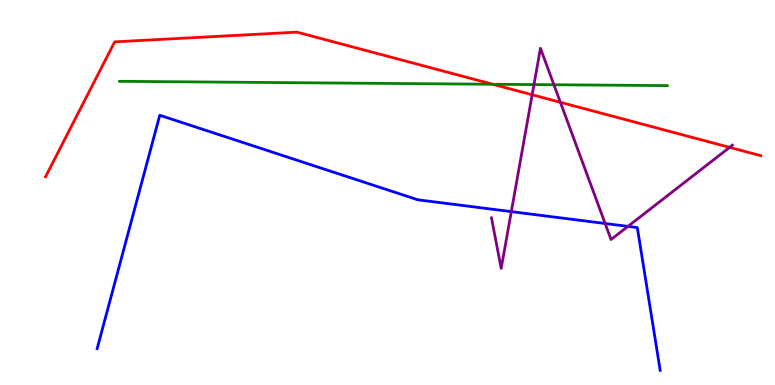[{'lines': ['blue', 'red'], 'intersections': []}, {'lines': ['green', 'red'], 'intersections': [{'x': 6.36, 'y': 7.81}]}, {'lines': ['purple', 'red'], 'intersections': [{'x': 6.87, 'y': 7.54}, {'x': 7.23, 'y': 7.34}, {'x': 9.41, 'y': 6.17}]}, {'lines': ['blue', 'green'], 'intersections': []}, {'lines': ['blue', 'purple'], 'intersections': [{'x': 6.6, 'y': 4.5}, {'x': 7.81, 'y': 4.19}, {'x': 8.1, 'y': 4.12}]}, {'lines': ['green', 'purple'], 'intersections': [{'x': 6.89, 'y': 7.8}, {'x': 7.15, 'y': 7.8}]}]